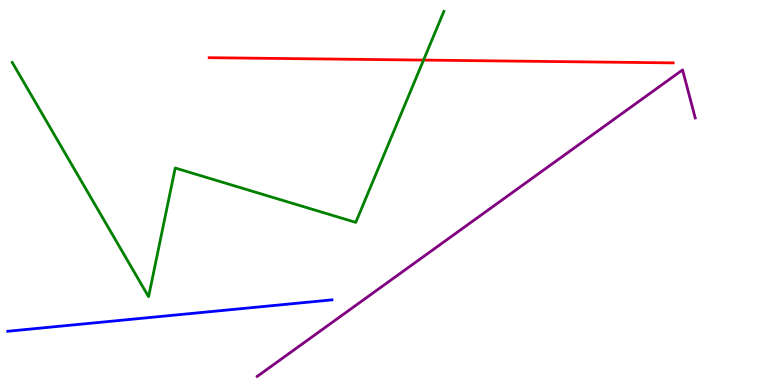[{'lines': ['blue', 'red'], 'intersections': []}, {'lines': ['green', 'red'], 'intersections': [{'x': 5.46, 'y': 8.44}]}, {'lines': ['purple', 'red'], 'intersections': []}, {'lines': ['blue', 'green'], 'intersections': []}, {'lines': ['blue', 'purple'], 'intersections': []}, {'lines': ['green', 'purple'], 'intersections': []}]